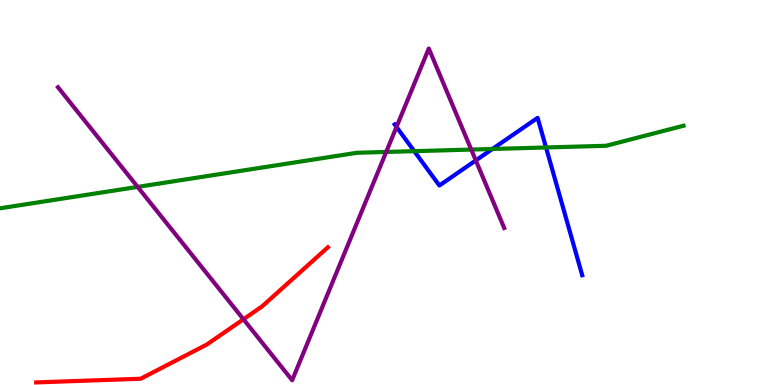[{'lines': ['blue', 'red'], 'intersections': []}, {'lines': ['green', 'red'], 'intersections': []}, {'lines': ['purple', 'red'], 'intersections': [{'x': 3.14, 'y': 1.71}]}, {'lines': ['blue', 'green'], 'intersections': [{'x': 5.35, 'y': 6.07}, {'x': 6.35, 'y': 6.13}, {'x': 7.05, 'y': 6.17}]}, {'lines': ['blue', 'purple'], 'intersections': [{'x': 5.12, 'y': 6.7}, {'x': 6.14, 'y': 5.83}]}, {'lines': ['green', 'purple'], 'intersections': [{'x': 1.78, 'y': 5.15}, {'x': 4.98, 'y': 6.05}, {'x': 6.08, 'y': 6.12}]}]